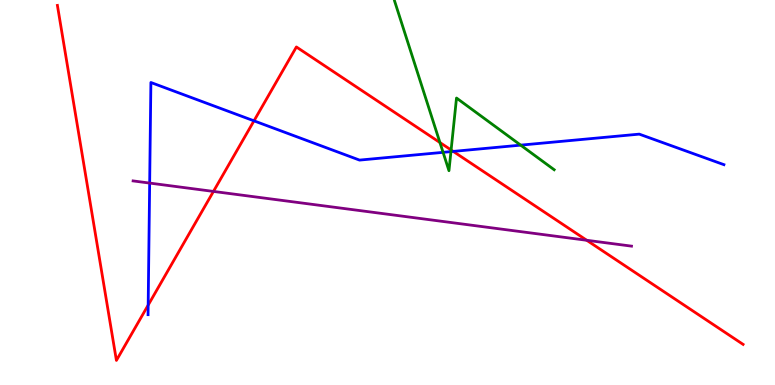[{'lines': ['blue', 'red'], 'intersections': [{'x': 1.91, 'y': 2.08}, {'x': 3.28, 'y': 6.86}, {'x': 5.85, 'y': 6.07}]}, {'lines': ['green', 'red'], 'intersections': [{'x': 5.68, 'y': 6.3}, {'x': 5.82, 'y': 6.1}]}, {'lines': ['purple', 'red'], 'intersections': [{'x': 2.75, 'y': 5.03}, {'x': 7.57, 'y': 3.76}]}, {'lines': ['blue', 'green'], 'intersections': [{'x': 5.72, 'y': 6.04}, {'x': 5.82, 'y': 6.06}, {'x': 6.72, 'y': 6.23}]}, {'lines': ['blue', 'purple'], 'intersections': [{'x': 1.93, 'y': 5.24}]}, {'lines': ['green', 'purple'], 'intersections': []}]